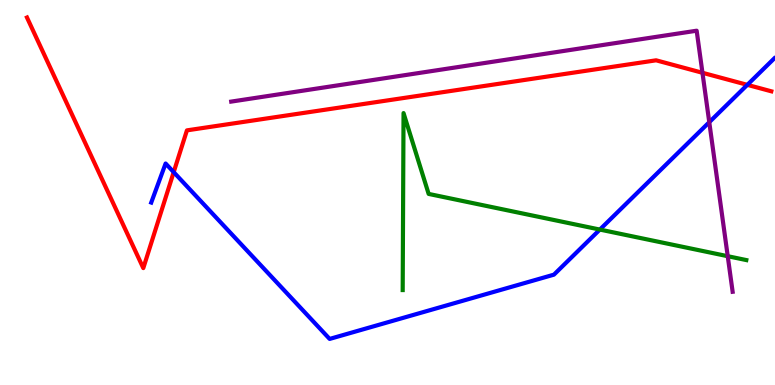[{'lines': ['blue', 'red'], 'intersections': [{'x': 2.24, 'y': 5.53}, {'x': 9.64, 'y': 7.8}]}, {'lines': ['green', 'red'], 'intersections': []}, {'lines': ['purple', 'red'], 'intersections': [{'x': 9.06, 'y': 8.11}]}, {'lines': ['blue', 'green'], 'intersections': [{'x': 7.74, 'y': 4.04}]}, {'lines': ['blue', 'purple'], 'intersections': [{'x': 9.15, 'y': 6.83}]}, {'lines': ['green', 'purple'], 'intersections': [{'x': 9.39, 'y': 3.35}]}]